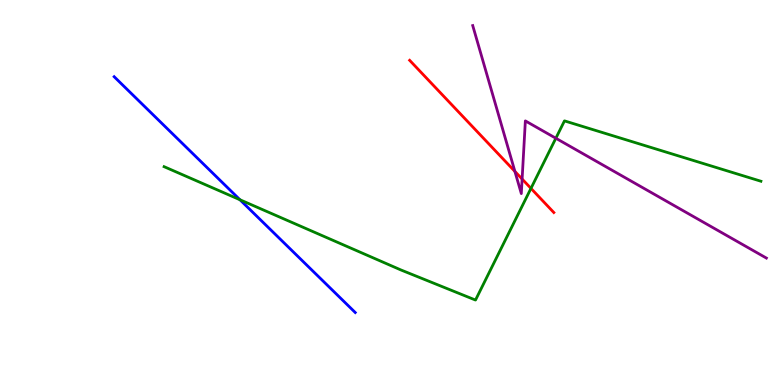[{'lines': ['blue', 'red'], 'intersections': []}, {'lines': ['green', 'red'], 'intersections': [{'x': 6.85, 'y': 5.11}]}, {'lines': ['purple', 'red'], 'intersections': [{'x': 6.64, 'y': 5.55}, {'x': 6.74, 'y': 5.35}]}, {'lines': ['blue', 'green'], 'intersections': [{'x': 3.1, 'y': 4.81}]}, {'lines': ['blue', 'purple'], 'intersections': []}, {'lines': ['green', 'purple'], 'intersections': [{'x': 7.17, 'y': 6.41}]}]